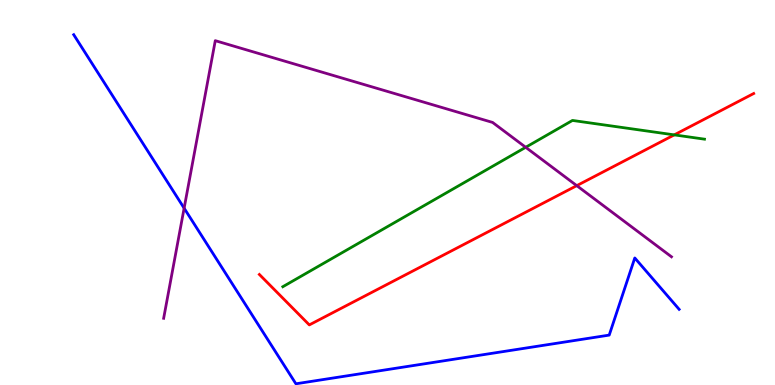[{'lines': ['blue', 'red'], 'intersections': []}, {'lines': ['green', 'red'], 'intersections': [{'x': 8.7, 'y': 6.5}]}, {'lines': ['purple', 'red'], 'intersections': [{'x': 7.44, 'y': 5.18}]}, {'lines': ['blue', 'green'], 'intersections': []}, {'lines': ['blue', 'purple'], 'intersections': [{'x': 2.38, 'y': 4.59}]}, {'lines': ['green', 'purple'], 'intersections': [{'x': 6.78, 'y': 6.17}]}]